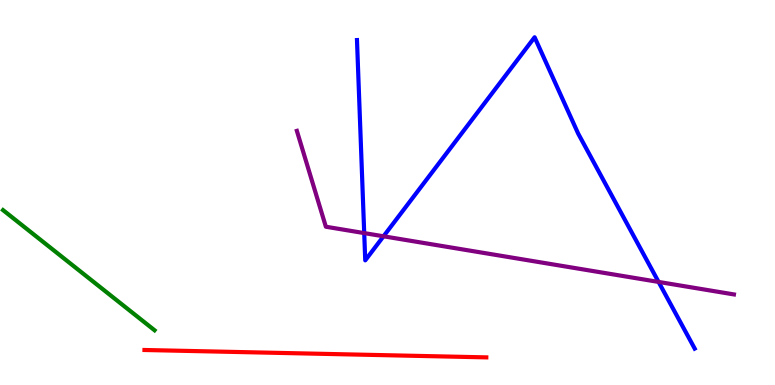[{'lines': ['blue', 'red'], 'intersections': []}, {'lines': ['green', 'red'], 'intersections': []}, {'lines': ['purple', 'red'], 'intersections': []}, {'lines': ['blue', 'green'], 'intersections': []}, {'lines': ['blue', 'purple'], 'intersections': [{'x': 4.7, 'y': 3.95}, {'x': 4.95, 'y': 3.86}, {'x': 8.5, 'y': 2.68}]}, {'lines': ['green', 'purple'], 'intersections': []}]